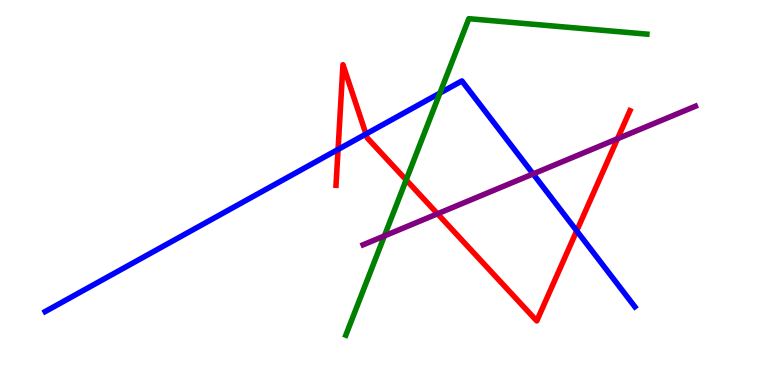[{'lines': ['blue', 'red'], 'intersections': [{'x': 4.36, 'y': 6.12}, {'x': 4.72, 'y': 6.52}, {'x': 7.44, 'y': 4.0}]}, {'lines': ['green', 'red'], 'intersections': [{'x': 5.24, 'y': 5.33}]}, {'lines': ['purple', 'red'], 'intersections': [{'x': 5.65, 'y': 4.45}, {'x': 7.97, 'y': 6.4}]}, {'lines': ['blue', 'green'], 'intersections': [{'x': 5.68, 'y': 7.58}]}, {'lines': ['blue', 'purple'], 'intersections': [{'x': 6.88, 'y': 5.48}]}, {'lines': ['green', 'purple'], 'intersections': [{'x': 4.96, 'y': 3.87}]}]